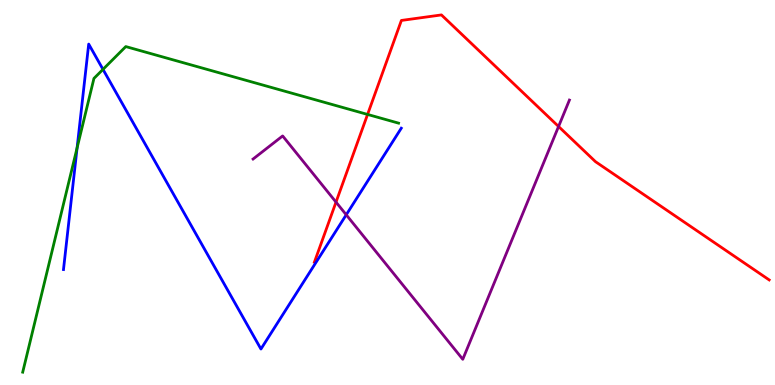[{'lines': ['blue', 'red'], 'intersections': []}, {'lines': ['green', 'red'], 'intersections': [{'x': 4.74, 'y': 7.03}]}, {'lines': ['purple', 'red'], 'intersections': [{'x': 4.34, 'y': 4.75}, {'x': 7.21, 'y': 6.71}]}, {'lines': ['blue', 'green'], 'intersections': [{'x': 0.995, 'y': 6.16}, {'x': 1.33, 'y': 8.2}]}, {'lines': ['blue', 'purple'], 'intersections': [{'x': 4.47, 'y': 4.42}]}, {'lines': ['green', 'purple'], 'intersections': []}]